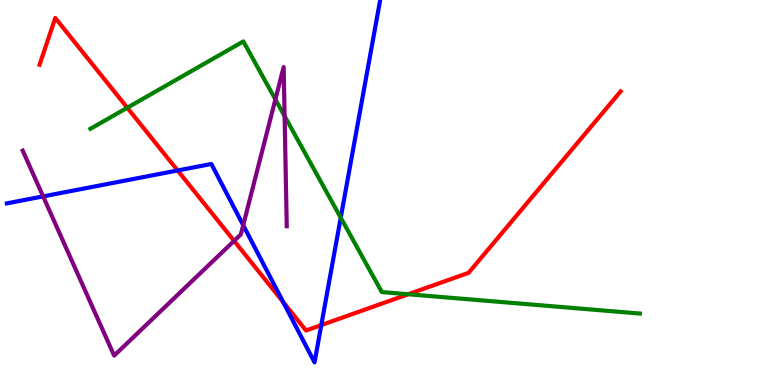[{'lines': ['blue', 'red'], 'intersections': [{'x': 2.29, 'y': 5.57}, {'x': 3.65, 'y': 2.16}, {'x': 4.15, 'y': 1.56}]}, {'lines': ['green', 'red'], 'intersections': [{'x': 1.64, 'y': 7.2}, {'x': 5.27, 'y': 2.36}]}, {'lines': ['purple', 'red'], 'intersections': [{'x': 3.02, 'y': 3.74}]}, {'lines': ['blue', 'green'], 'intersections': [{'x': 4.4, 'y': 4.35}]}, {'lines': ['blue', 'purple'], 'intersections': [{'x': 0.556, 'y': 4.9}, {'x': 3.14, 'y': 4.15}]}, {'lines': ['green', 'purple'], 'intersections': [{'x': 3.55, 'y': 7.42}, {'x': 3.67, 'y': 6.98}]}]